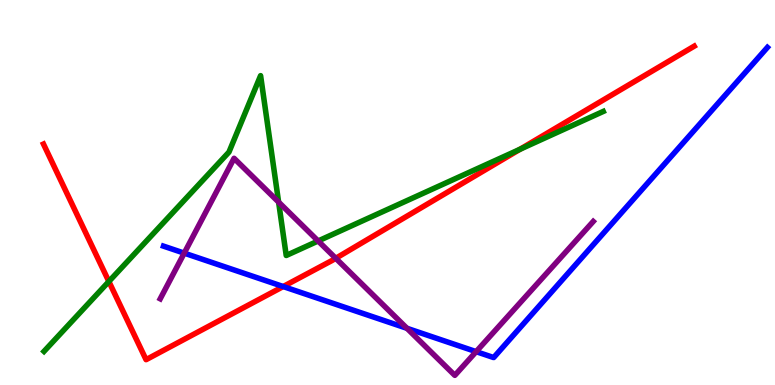[{'lines': ['blue', 'red'], 'intersections': [{'x': 3.65, 'y': 2.56}]}, {'lines': ['green', 'red'], 'intersections': [{'x': 1.4, 'y': 2.69}, {'x': 6.71, 'y': 6.12}]}, {'lines': ['purple', 'red'], 'intersections': [{'x': 4.33, 'y': 3.29}]}, {'lines': ['blue', 'green'], 'intersections': []}, {'lines': ['blue', 'purple'], 'intersections': [{'x': 2.38, 'y': 3.43}, {'x': 5.25, 'y': 1.47}, {'x': 6.14, 'y': 0.866}]}, {'lines': ['green', 'purple'], 'intersections': [{'x': 3.6, 'y': 4.75}, {'x': 4.11, 'y': 3.74}]}]